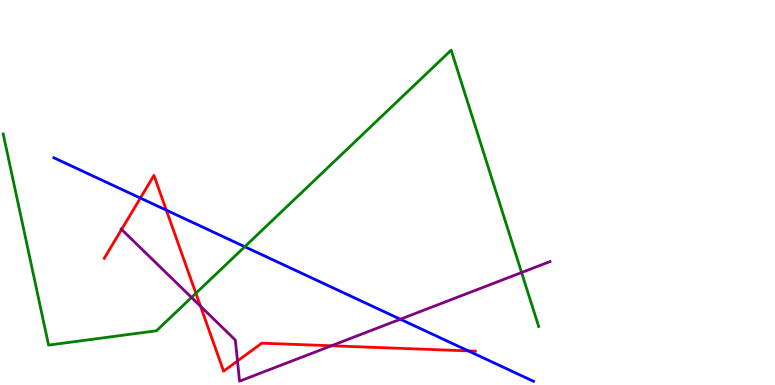[{'lines': ['blue', 'red'], 'intersections': [{'x': 1.81, 'y': 4.86}, {'x': 2.15, 'y': 4.54}, {'x': 6.04, 'y': 0.886}]}, {'lines': ['green', 'red'], 'intersections': [{'x': 2.53, 'y': 2.38}]}, {'lines': ['purple', 'red'], 'intersections': [{'x': 1.57, 'y': 4.04}, {'x': 2.59, 'y': 2.05}, {'x': 3.06, 'y': 0.624}, {'x': 4.28, 'y': 1.02}]}, {'lines': ['blue', 'green'], 'intersections': [{'x': 3.16, 'y': 3.59}]}, {'lines': ['blue', 'purple'], 'intersections': [{'x': 5.17, 'y': 1.71}]}, {'lines': ['green', 'purple'], 'intersections': [{'x': 2.47, 'y': 2.27}, {'x': 6.73, 'y': 2.92}]}]